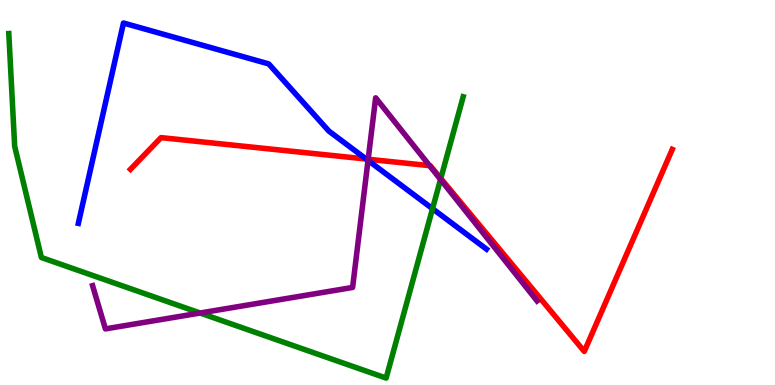[{'lines': ['blue', 'red'], 'intersections': [{'x': 4.72, 'y': 5.87}]}, {'lines': ['green', 'red'], 'intersections': [{'x': 5.69, 'y': 5.36}]}, {'lines': ['purple', 'red'], 'intersections': [{'x': 4.75, 'y': 5.86}, {'x': 5.54, 'y': 5.7}]}, {'lines': ['blue', 'green'], 'intersections': [{'x': 5.58, 'y': 4.58}]}, {'lines': ['blue', 'purple'], 'intersections': [{'x': 4.75, 'y': 5.83}]}, {'lines': ['green', 'purple'], 'intersections': [{'x': 2.58, 'y': 1.87}, {'x': 5.68, 'y': 5.34}]}]